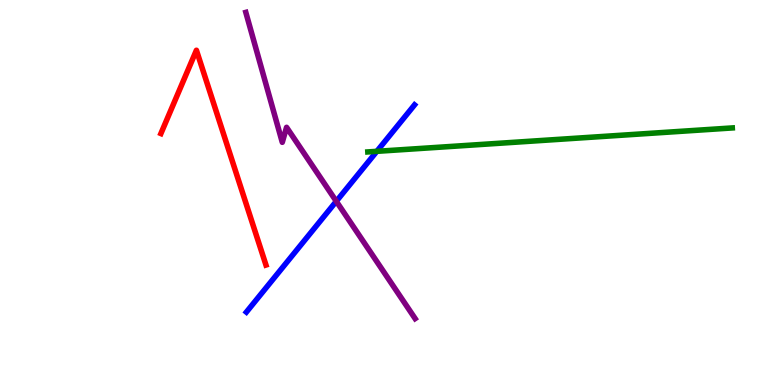[{'lines': ['blue', 'red'], 'intersections': []}, {'lines': ['green', 'red'], 'intersections': []}, {'lines': ['purple', 'red'], 'intersections': []}, {'lines': ['blue', 'green'], 'intersections': [{'x': 4.86, 'y': 6.07}]}, {'lines': ['blue', 'purple'], 'intersections': [{'x': 4.34, 'y': 4.77}]}, {'lines': ['green', 'purple'], 'intersections': []}]